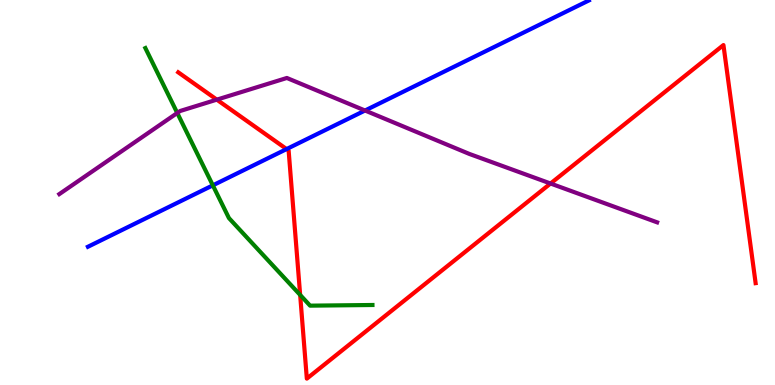[{'lines': ['blue', 'red'], 'intersections': [{'x': 3.7, 'y': 6.13}]}, {'lines': ['green', 'red'], 'intersections': [{'x': 3.87, 'y': 2.34}]}, {'lines': ['purple', 'red'], 'intersections': [{'x': 2.8, 'y': 7.41}, {'x': 7.1, 'y': 5.23}]}, {'lines': ['blue', 'green'], 'intersections': [{'x': 2.75, 'y': 5.19}]}, {'lines': ['blue', 'purple'], 'intersections': [{'x': 4.71, 'y': 7.13}]}, {'lines': ['green', 'purple'], 'intersections': [{'x': 2.29, 'y': 7.07}]}]